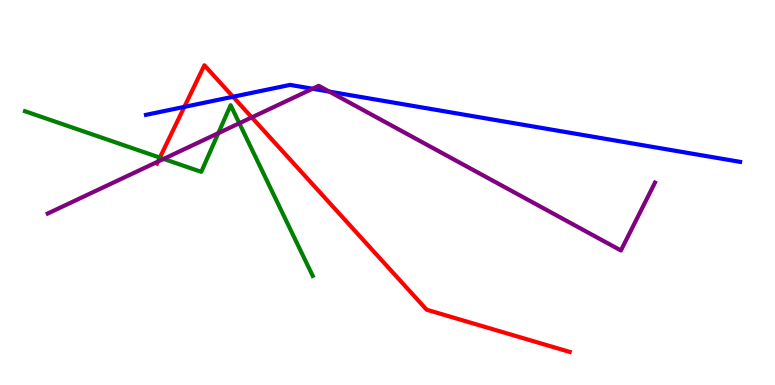[{'lines': ['blue', 'red'], 'intersections': [{'x': 2.38, 'y': 7.22}, {'x': 3.01, 'y': 7.49}]}, {'lines': ['green', 'red'], 'intersections': [{'x': 2.06, 'y': 5.91}]}, {'lines': ['purple', 'red'], 'intersections': [{'x': 2.04, 'y': 5.8}, {'x': 3.25, 'y': 6.95}]}, {'lines': ['blue', 'green'], 'intersections': []}, {'lines': ['blue', 'purple'], 'intersections': [{'x': 4.03, 'y': 7.7}, {'x': 4.25, 'y': 7.62}]}, {'lines': ['green', 'purple'], 'intersections': [{'x': 2.11, 'y': 5.87}, {'x': 2.82, 'y': 6.54}, {'x': 3.09, 'y': 6.8}]}]